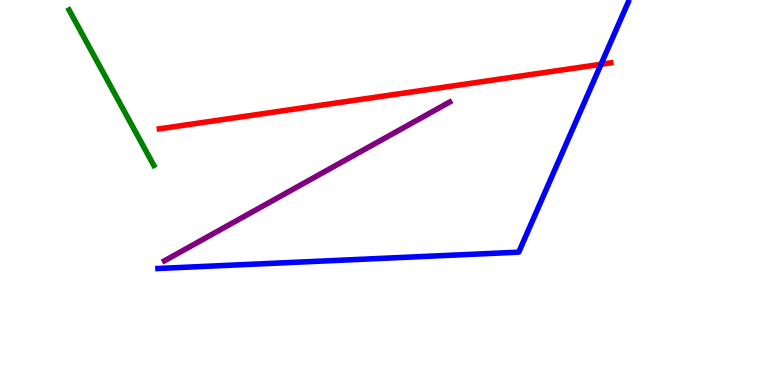[{'lines': ['blue', 'red'], 'intersections': [{'x': 7.76, 'y': 8.33}]}, {'lines': ['green', 'red'], 'intersections': []}, {'lines': ['purple', 'red'], 'intersections': []}, {'lines': ['blue', 'green'], 'intersections': []}, {'lines': ['blue', 'purple'], 'intersections': []}, {'lines': ['green', 'purple'], 'intersections': []}]